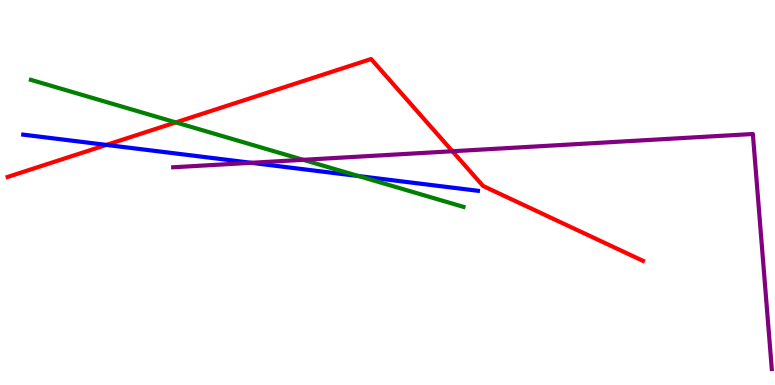[{'lines': ['blue', 'red'], 'intersections': [{'x': 1.37, 'y': 6.24}]}, {'lines': ['green', 'red'], 'intersections': [{'x': 2.27, 'y': 6.82}]}, {'lines': ['purple', 'red'], 'intersections': [{'x': 5.84, 'y': 6.07}]}, {'lines': ['blue', 'green'], 'intersections': [{'x': 4.63, 'y': 5.43}]}, {'lines': ['blue', 'purple'], 'intersections': [{'x': 3.24, 'y': 5.77}]}, {'lines': ['green', 'purple'], 'intersections': [{'x': 3.91, 'y': 5.85}]}]